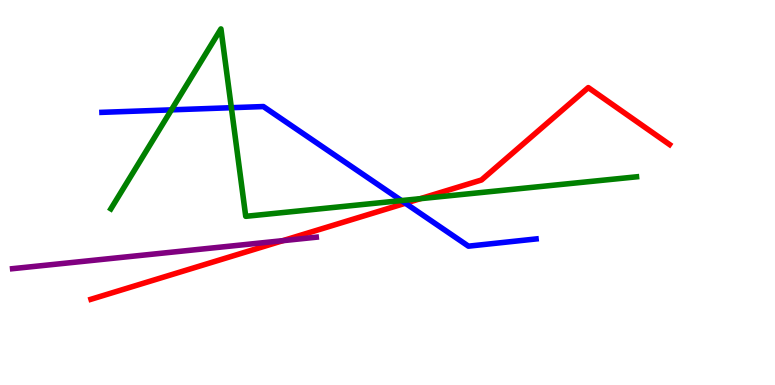[{'lines': ['blue', 'red'], 'intersections': [{'x': 5.23, 'y': 4.72}]}, {'lines': ['green', 'red'], 'intersections': [{'x': 5.42, 'y': 4.84}]}, {'lines': ['purple', 'red'], 'intersections': [{'x': 3.65, 'y': 3.75}]}, {'lines': ['blue', 'green'], 'intersections': [{'x': 2.21, 'y': 7.15}, {'x': 2.99, 'y': 7.2}, {'x': 5.18, 'y': 4.79}]}, {'lines': ['blue', 'purple'], 'intersections': []}, {'lines': ['green', 'purple'], 'intersections': []}]